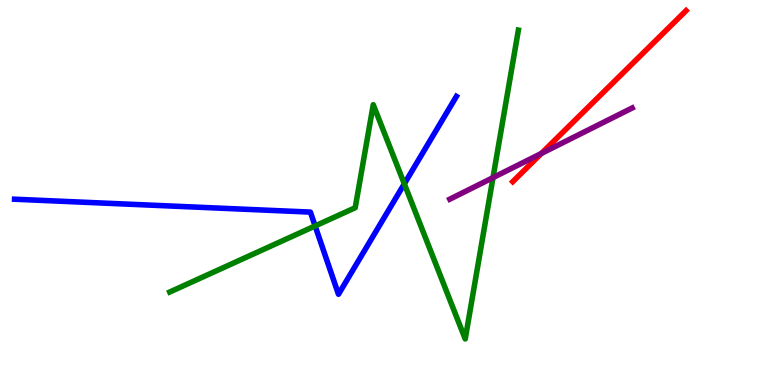[{'lines': ['blue', 'red'], 'intersections': []}, {'lines': ['green', 'red'], 'intersections': []}, {'lines': ['purple', 'red'], 'intersections': [{'x': 6.99, 'y': 6.02}]}, {'lines': ['blue', 'green'], 'intersections': [{'x': 4.07, 'y': 4.13}, {'x': 5.22, 'y': 5.23}]}, {'lines': ['blue', 'purple'], 'intersections': []}, {'lines': ['green', 'purple'], 'intersections': [{'x': 6.36, 'y': 5.39}]}]